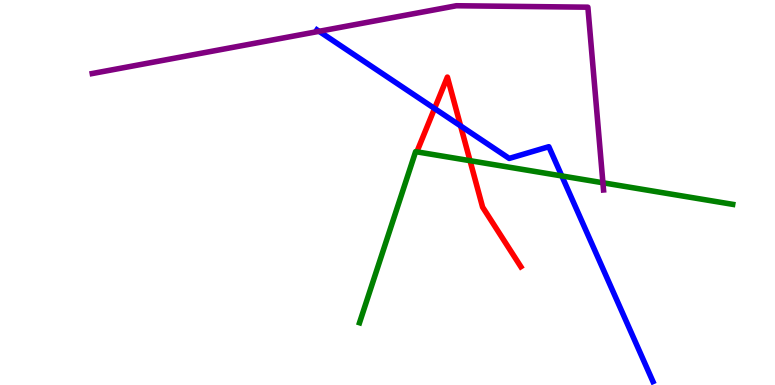[{'lines': ['blue', 'red'], 'intersections': [{'x': 5.61, 'y': 7.18}, {'x': 5.94, 'y': 6.73}]}, {'lines': ['green', 'red'], 'intersections': [{'x': 6.06, 'y': 5.83}]}, {'lines': ['purple', 'red'], 'intersections': []}, {'lines': ['blue', 'green'], 'intersections': [{'x': 7.25, 'y': 5.43}]}, {'lines': ['blue', 'purple'], 'intersections': [{'x': 4.12, 'y': 9.19}]}, {'lines': ['green', 'purple'], 'intersections': [{'x': 7.78, 'y': 5.25}]}]